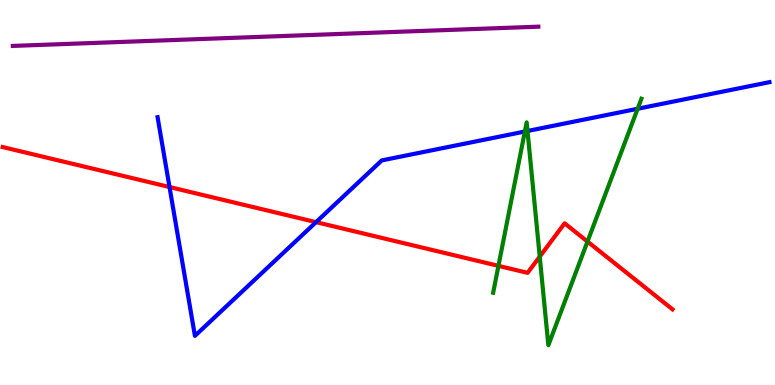[{'lines': ['blue', 'red'], 'intersections': [{'x': 2.19, 'y': 5.14}, {'x': 4.08, 'y': 4.23}]}, {'lines': ['green', 'red'], 'intersections': [{'x': 6.43, 'y': 3.09}, {'x': 6.96, 'y': 3.33}, {'x': 7.58, 'y': 3.73}]}, {'lines': ['purple', 'red'], 'intersections': []}, {'lines': ['blue', 'green'], 'intersections': [{'x': 6.77, 'y': 6.58}, {'x': 6.81, 'y': 6.6}, {'x': 8.23, 'y': 7.18}]}, {'lines': ['blue', 'purple'], 'intersections': []}, {'lines': ['green', 'purple'], 'intersections': []}]